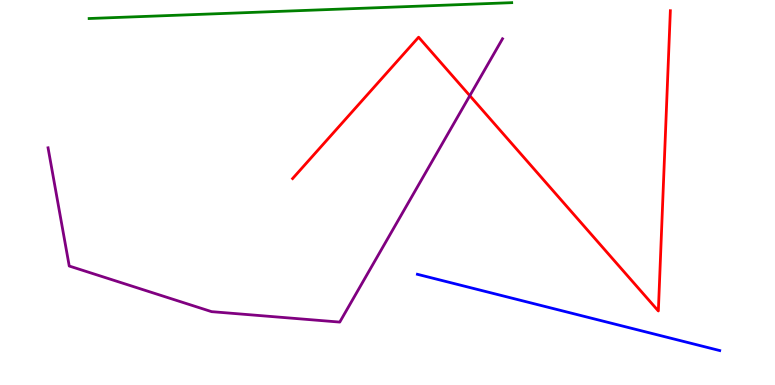[{'lines': ['blue', 'red'], 'intersections': []}, {'lines': ['green', 'red'], 'intersections': []}, {'lines': ['purple', 'red'], 'intersections': [{'x': 6.06, 'y': 7.51}]}, {'lines': ['blue', 'green'], 'intersections': []}, {'lines': ['blue', 'purple'], 'intersections': []}, {'lines': ['green', 'purple'], 'intersections': []}]